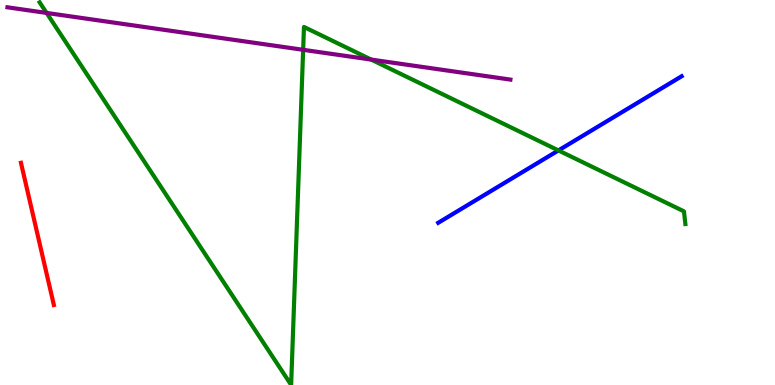[{'lines': ['blue', 'red'], 'intersections': []}, {'lines': ['green', 'red'], 'intersections': []}, {'lines': ['purple', 'red'], 'intersections': []}, {'lines': ['blue', 'green'], 'intersections': [{'x': 7.21, 'y': 6.09}]}, {'lines': ['blue', 'purple'], 'intersections': []}, {'lines': ['green', 'purple'], 'intersections': [{'x': 0.601, 'y': 9.66}, {'x': 3.91, 'y': 8.71}, {'x': 4.79, 'y': 8.45}]}]